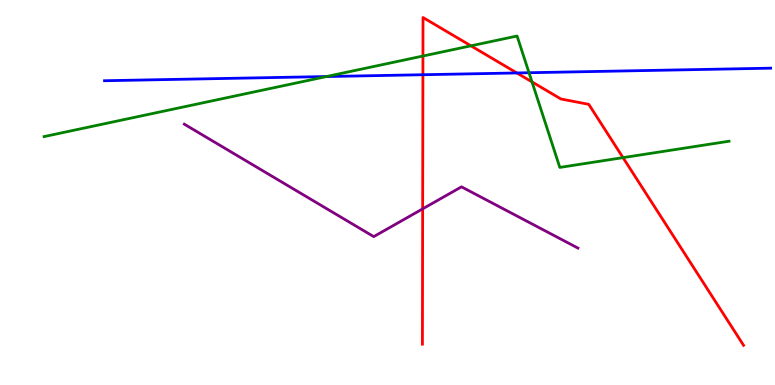[{'lines': ['blue', 'red'], 'intersections': [{'x': 5.46, 'y': 8.06}, {'x': 6.67, 'y': 8.1}]}, {'lines': ['green', 'red'], 'intersections': [{'x': 5.46, 'y': 8.54}, {'x': 6.08, 'y': 8.81}, {'x': 6.86, 'y': 7.87}, {'x': 8.04, 'y': 5.91}]}, {'lines': ['purple', 'red'], 'intersections': [{'x': 5.45, 'y': 4.57}]}, {'lines': ['blue', 'green'], 'intersections': [{'x': 4.21, 'y': 8.01}, {'x': 6.83, 'y': 8.11}]}, {'lines': ['blue', 'purple'], 'intersections': []}, {'lines': ['green', 'purple'], 'intersections': []}]